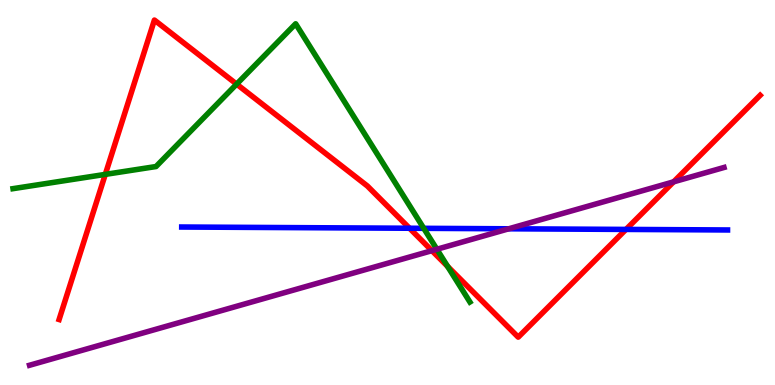[{'lines': ['blue', 'red'], 'intersections': [{'x': 5.28, 'y': 4.07}, {'x': 8.08, 'y': 4.04}]}, {'lines': ['green', 'red'], 'intersections': [{'x': 1.36, 'y': 5.47}, {'x': 3.05, 'y': 7.81}, {'x': 5.78, 'y': 3.08}]}, {'lines': ['purple', 'red'], 'intersections': [{'x': 5.57, 'y': 3.49}, {'x': 8.69, 'y': 5.28}]}, {'lines': ['blue', 'green'], 'intersections': [{'x': 5.47, 'y': 4.07}]}, {'lines': ['blue', 'purple'], 'intersections': [{'x': 6.56, 'y': 4.06}]}, {'lines': ['green', 'purple'], 'intersections': [{'x': 5.64, 'y': 3.53}]}]